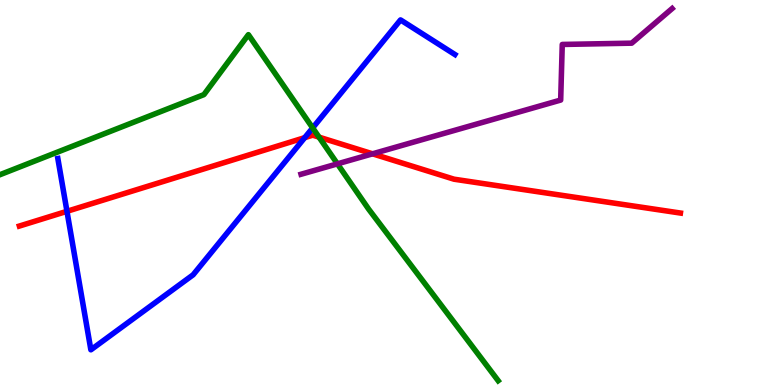[{'lines': ['blue', 'red'], 'intersections': [{'x': 0.864, 'y': 4.51}, {'x': 3.93, 'y': 6.42}]}, {'lines': ['green', 'red'], 'intersections': [{'x': 4.12, 'y': 6.44}]}, {'lines': ['purple', 'red'], 'intersections': [{'x': 4.81, 'y': 6.0}]}, {'lines': ['blue', 'green'], 'intersections': [{'x': 4.03, 'y': 6.68}]}, {'lines': ['blue', 'purple'], 'intersections': []}, {'lines': ['green', 'purple'], 'intersections': [{'x': 4.35, 'y': 5.74}]}]